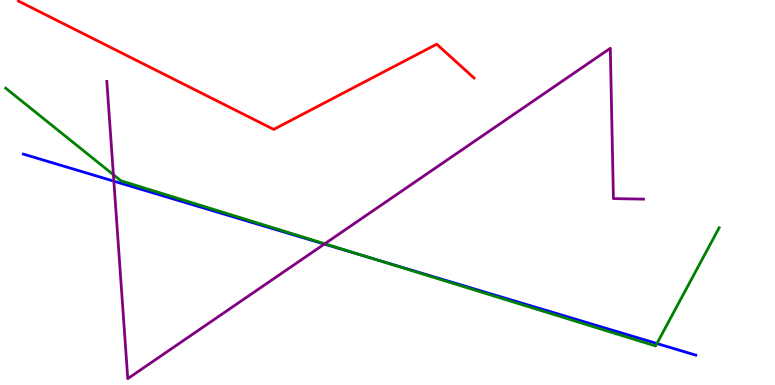[{'lines': ['blue', 'red'], 'intersections': []}, {'lines': ['green', 'red'], 'intersections': []}, {'lines': ['purple', 'red'], 'intersections': []}, {'lines': ['blue', 'green'], 'intersections': [{'x': 4.8, 'y': 3.29}, {'x': 8.48, 'y': 1.08}]}, {'lines': ['blue', 'purple'], 'intersections': [{'x': 1.47, 'y': 5.29}, {'x': 4.18, 'y': 3.66}]}, {'lines': ['green', 'purple'], 'intersections': [{'x': 1.46, 'y': 5.46}, {'x': 4.19, 'y': 3.67}]}]